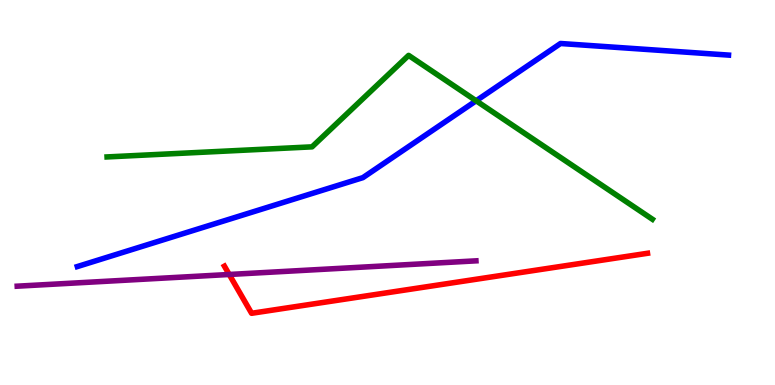[{'lines': ['blue', 'red'], 'intersections': []}, {'lines': ['green', 'red'], 'intersections': []}, {'lines': ['purple', 'red'], 'intersections': [{'x': 2.96, 'y': 2.87}]}, {'lines': ['blue', 'green'], 'intersections': [{'x': 6.14, 'y': 7.38}]}, {'lines': ['blue', 'purple'], 'intersections': []}, {'lines': ['green', 'purple'], 'intersections': []}]